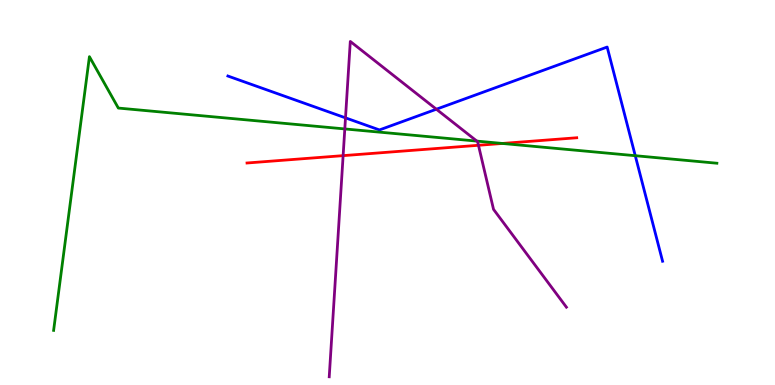[{'lines': ['blue', 'red'], 'intersections': []}, {'lines': ['green', 'red'], 'intersections': [{'x': 6.48, 'y': 6.27}]}, {'lines': ['purple', 'red'], 'intersections': [{'x': 4.43, 'y': 5.96}, {'x': 6.17, 'y': 6.23}]}, {'lines': ['blue', 'green'], 'intersections': [{'x': 8.2, 'y': 5.96}]}, {'lines': ['blue', 'purple'], 'intersections': [{'x': 4.46, 'y': 6.94}, {'x': 5.63, 'y': 7.16}]}, {'lines': ['green', 'purple'], 'intersections': [{'x': 4.45, 'y': 6.65}, {'x': 6.15, 'y': 6.33}]}]